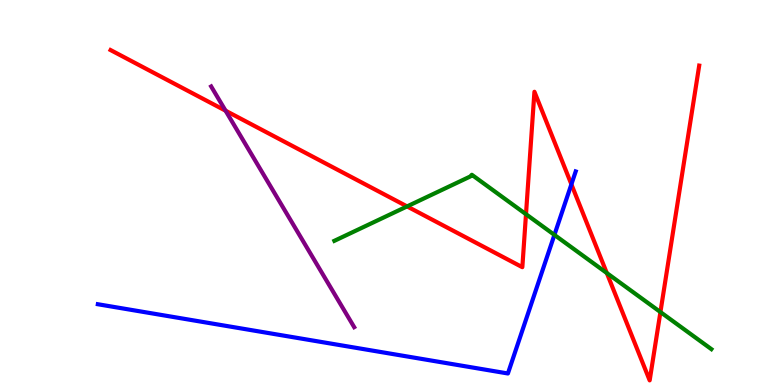[{'lines': ['blue', 'red'], 'intersections': [{'x': 7.37, 'y': 5.21}]}, {'lines': ['green', 'red'], 'intersections': [{'x': 5.25, 'y': 4.64}, {'x': 6.79, 'y': 4.44}, {'x': 7.83, 'y': 2.91}, {'x': 8.52, 'y': 1.89}]}, {'lines': ['purple', 'red'], 'intersections': [{'x': 2.91, 'y': 7.12}]}, {'lines': ['blue', 'green'], 'intersections': [{'x': 7.15, 'y': 3.9}]}, {'lines': ['blue', 'purple'], 'intersections': []}, {'lines': ['green', 'purple'], 'intersections': []}]